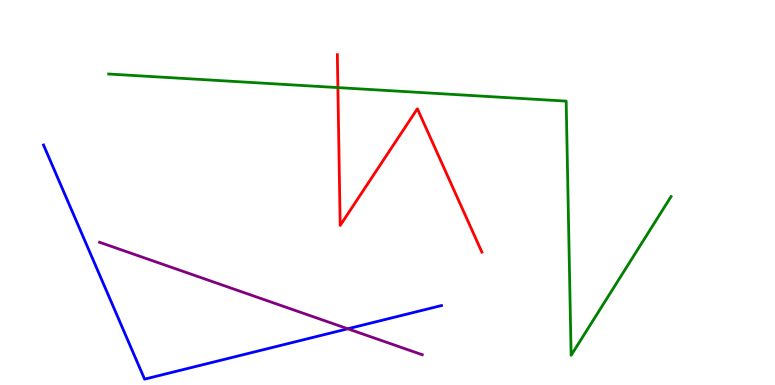[{'lines': ['blue', 'red'], 'intersections': []}, {'lines': ['green', 'red'], 'intersections': [{'x': 4.36, 'y': 7.72}]}, {'lines': ['purple', 'red'], 'intersections': []}, {'lines': ['blue', 'green'], 'intersections': []}, {'lines': ['blue', 'purple'], 'intersections': [{'x': 4.49, 'y': 1.46}]}, {'lines': ['green', 'purple'], 'intersections': []}]